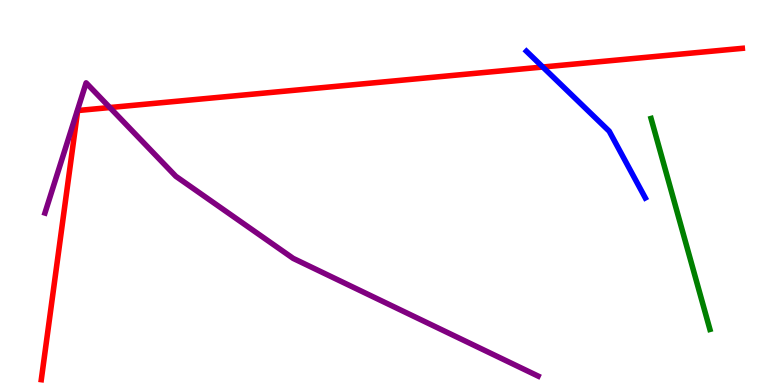[{'lines': ['blue', 'red'], 'intersections': [{'x': 7.0, 'y': 8.26}]}, {'lines': ['green', 'red'], 'intersections': []}, {'lines': ['purple', 'red'], 'intersections': [{'x': 1.42, 'y': 7.21}]}, {'lines': ['blue', 'green'], 'intersections': []}, {'lines': ['blue', 'purple'], 'intersections': []}, {'lines': ['green', 'purple'], 'intersections': []}]